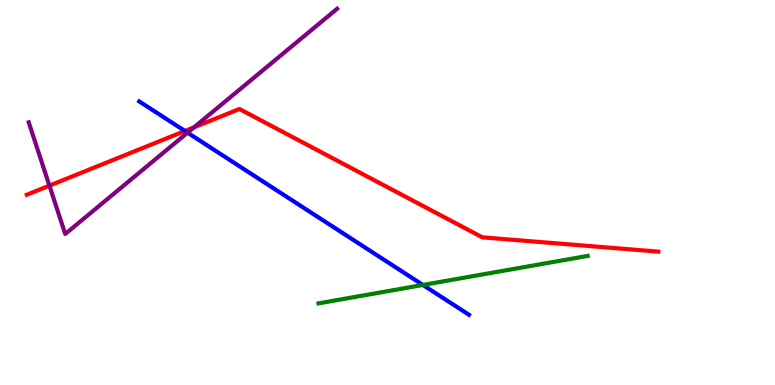[{'lines': ['blue', 'red'], 'intersections': [{'x': 2.39, 'y': 6.6}]}, {'lines': ['green', 'red'], 'intersections': []}, {'lines': ['purple', 'red'], 'intersections': [{'x': 0.638, 'y': 5.18}, {'x': 2.5, 'y': 6.69}]}, {'lines': ['blue', 'green'], 'intersections': [{'x': 5.46, 'y': 2.6}]}, {'lines': ['blue', 'purple'], 'intersections': [{'x': 2.42, 'y': 6.55}]}, {'lines': ['green', 'purple'], 'intersections': []}]